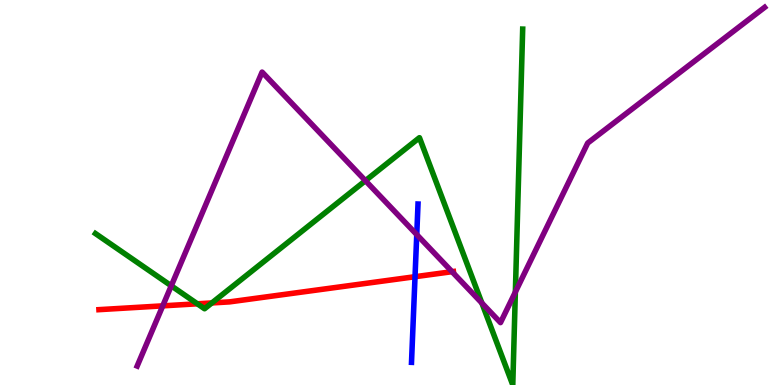[{'lines': ['blue', 'red'], 'intersections': [{'x': 5.36, 'y': 2.81}]}, {'lines': ['green', 'red'], 'intersections': [{'x': 2.55, 'y': 2.11}, {'x': 2.73, 'y': 2.13}]}, {'lines': ['purple', 'red'], 'intersections': [{'x': 2.1, 'y': 2.06}, {'x': 5.83, 'y': 2.94}]}, {'lines': ['blue', 'green'], 'intersections': []}, {'lines': ['blue', 'purple'], 'intersections': [{'x': 5.38, 'y': 3.91}]}, {'lines': ['green', 'purple'], 'intersections': [{'x': 2.21, 'y': 2.58}, {'x': 4.72, 'y': 5.31}, {'x': 6.22, 'y': 2.13}, {'x': 6.65, 'y': 2.42}]}]